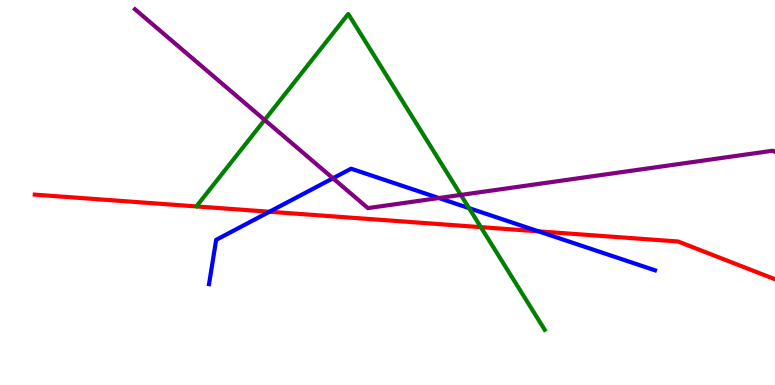[{'lines': ['blue', 'red'], 'intersections': [{'x': 3.48, 'y': 4.5}, {'x': 6.95, 'y': 3.99}]}, {'lines': ['green', 'red'], 'intersections': [{'x': 6.2, 'y': 4.1}]}, {'lines': ['purple', 'red'], 'intersections': []}, {'lines': ['blue', 'green'], 'intersections': [{'x': 6.05, 'y': 4.59}]}, {'lines': ['blue', 'purple'], 'intersections': [{'x': 4.3, 'y': 5.37}, {'x': 5.66, 'y': 4.86}]}, {'lines': ['green', 'purple'], 'intersections': [{'x': 3.41, 'y': 6.88}, {'x': 5.95, 'y': 4.94}]}]